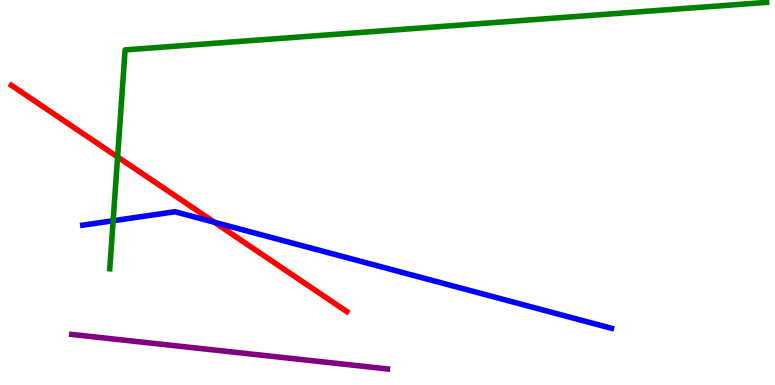[{'lines': ['blue', 'red'], 'intersections': [{'x': 2.77, 'y': 4.23}]}, {'lines': ['green', 'red'], 'intersections': [{'x': 1.52, 'y': 5.92}]}, {'lines': ['purple', 'red'], 'intersections': []}, {'lines': ['blue', 'green'], 'intersections': [{'x': 1.46, 'y': 4.27}]}, {'lines': ['blue', 'purple'], 'intersections': []}, {'lines': ['green', 'purple'], 'intersections': []}]